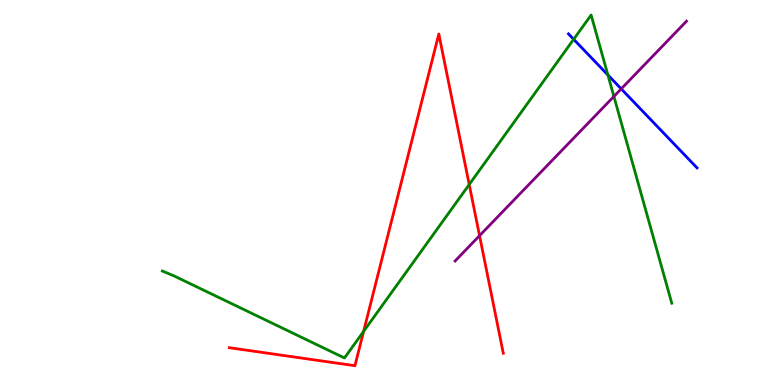[{'lines': ['blue', 'red'], 'intersections': []}, {'lines': ['green', 'red'], 'intersections': [{'x': 4.69, 'y': 1.39}, {'x': 6.05, 'y': 5.21}]}, {'lines': ['purple', 'red'], 'intersections': [{'x': 6.19, 'y': 3.88}]}, {'lines': ['blue', 'green'], 'intersections': [{'x': 7.4, 'y': 8.98}, {'x': 7.84, 'y': 8.05}]}, {'lines': ['blue', 'purple'], 'intersections': [{'x': 8.02, 'y': 7.69}]}, {'lines': ['green', 'purple'], 'intersections': [{'x': 7.92, 'y': 7.5}]}]